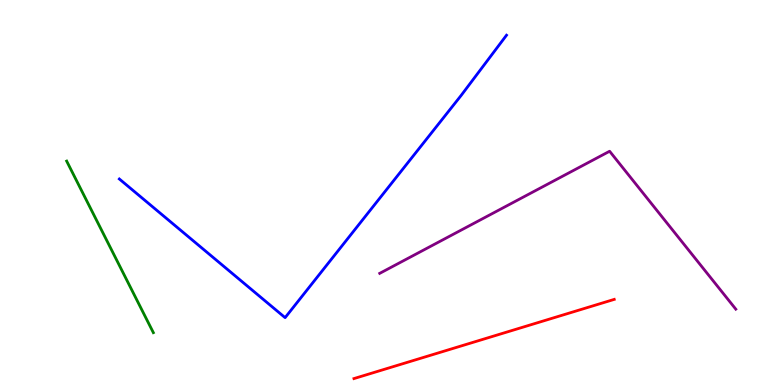[{'lines': ['blue', 'red'], 'intersections': []}, {'lines': ['green', 'red'], 'intersections': []}, {'lines': ['purple', 'red'], 'intersections': []}, {'lines': ['blue', 'green'], 'intersections': []}, {'lines': ['blue', 'purple'], 'intersections': []}, {'lines': ['green', 'purple'], 'intersections': []}]